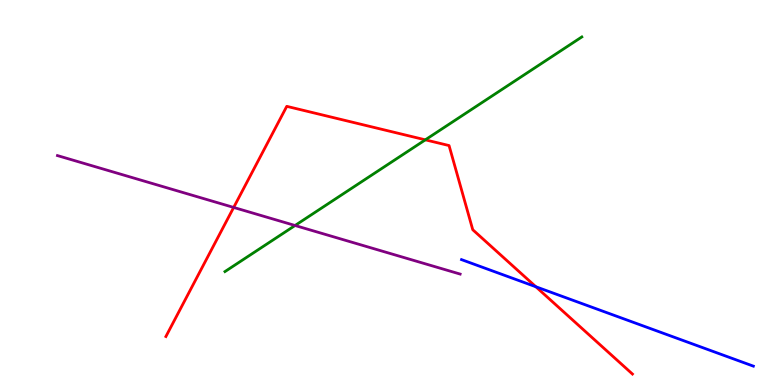[{'lines': ['blue', 'red'], 'intersections': [{'x': 6.91, 'y': 2.55}]}, {'lines': ['green', 'red'], 'intersections': [{'x': 5.49, 'y': 6.37}]}, {'lines': ['purple', 'red'], 'intersections': [{'x': 3.02, 'y': 4.61}]}, {'lines': ['blue', 'green'], 'intersections': []}, {'lines': ['blue', 'purple'], 'intersections': []}, {'lines': ['green', 'purple'], 'intersections': [{'x': 3.81, 'y': 4.14}]}]